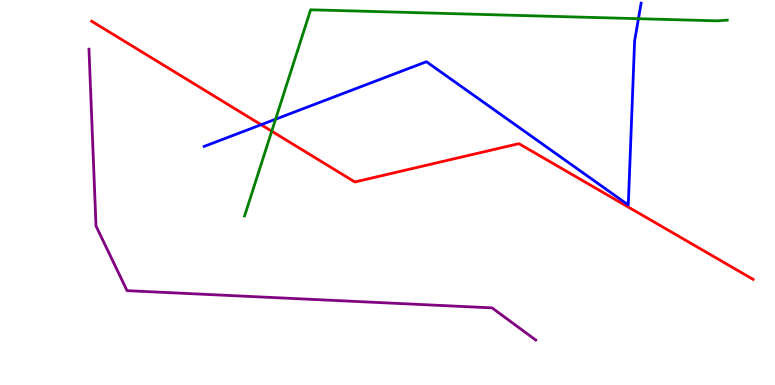[{'lines': ['blue', 'red'], 'intersections': [{'x': 3.37, 'y': 6.76}]}, {'lines': ['green', 'red'], 'intersections': [{'x': 3.51, 'y': 6.59}]}, {'lines': ['purple', 'red'], 'intersections': []}, {'lines': ['blue', 'green'], 'intersections': [{'x': 3.56, 'y': 6.9}, {'x': 8.24, 'y': 9.51}]}, {'lines': ['blue', 'purple'], 'intersections': []}, {'lines': ['green', 'purple'], 'intersections': []}]